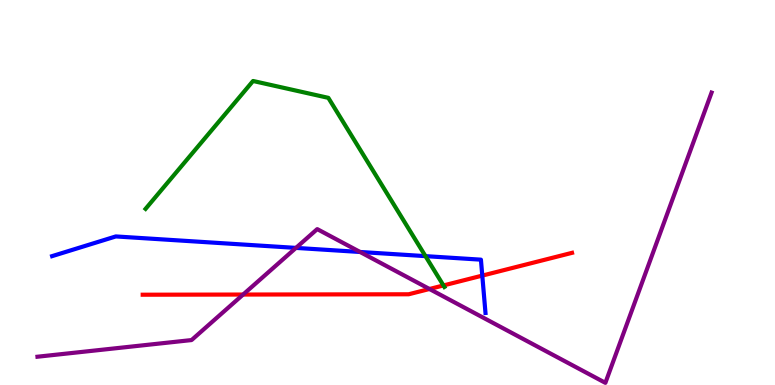[{'lines': ['blue', 'red'], 'intersections': [{'x': 6.22, 'y': 2.84}]}, {'lines': ['green', 'red'], 'intersections': [{'x': 5.72, 'y': 2.59}]}, {'lines': ['purple', 'red'], 'intersections': [{'x': 3.14, 'y': 2.35}, {'x': 5.54, 'y': 2.49}]}, {'lines': ['blue', 'green'], 'intersections': [{'x': 5.49, 'y': 3.35}]}, {'lines': ['blue', 'purple'], 'intersections': [{'x': 3.82, 'y': 3.56}, {'x': 4.65, 'y': 3.46}]}, {'lines': ['green', 'purple'], 'intersections': []}]